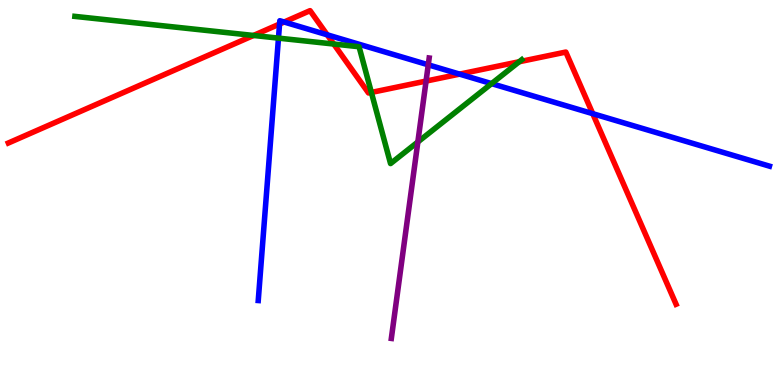[{'lines': ['blue', 'red'], 'intersections': [{'x': 3.61, 'y': 9.38}, {'x': 3.67, 'y': 9.43}, {'x': 4.22, 'y': 9.1}, {'x': 5.93, 'y': 8.07}, {'x': 7.65, 'y': 7.05}]}, {'lines': ['green', 'red'], 'intersections': [{'x': 3.27, 'y': 9.08}, {'x': 4.31, 'y': 8.86}, {'x': 4.79, 'y': 7.6}, {'x': 6.7, 'y': 8.4}]}, {'lines': ['purple', 'red'], 'intersections': [{'x': 5.5, 'y': 7.89}]}, {'lines': ['blue', 'green'], 'intersections': [{'x': 3.59, 'y': 9.01}, {'x': 6.34, 'y': 7.83}]}, {'lines': ['blue', 'purple'], 'intersections': [{'x': 5.53, 'y': 8.32}]}, {'lines': ['green', 'purple'], 'intersections': [{'x': 5.39, 'y': 6.31}]}]